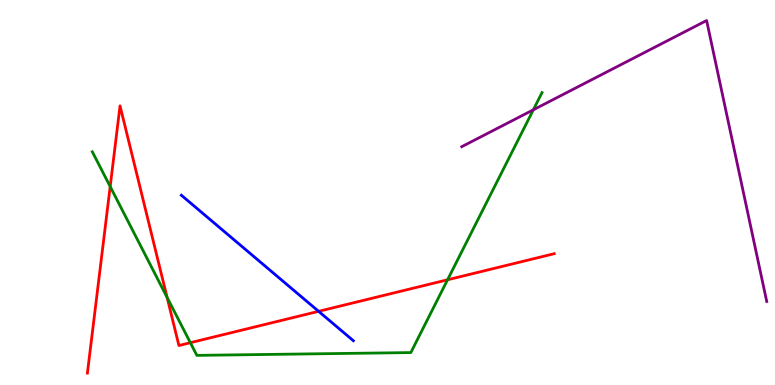[{'lines': ['blue', 'red'], 'intersections': [{'x': 4.11, 'y': 1.91}]}, {'lines': ['green', 'red'], 'intersections': [{'x': 1.42, 'y': 5.15}, {'x': 2.16, 'y': 2.28}, {'x': 2.46, 'y': 1.1}, {'x': 5.77, 'y': 2.73}]}, {'lines': ['purple', 'red'], 'intersections': []}, {'lines': ['blue', 'green'], 'intersections': []}, {'lines': ['blue', 'purple'], 'intersections': []}, {'lines': ['green', 'purple'], 'intersections': [{'x': 6.88, 'y': 7.15}]}]